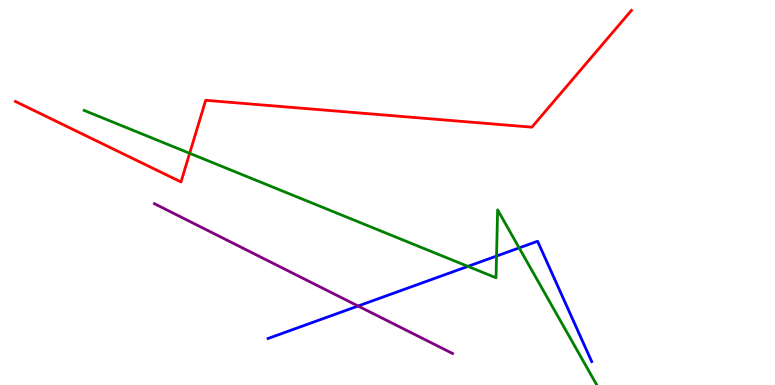[{'lines': ['blue', 'red'], 'intersections': []}, {'lines': ['green', 'red'], 'intersections': [{'x': 2.45, 'y': 6.02}]}, {'lines': ['purple', 'red'], 'intersections': []}, {'lines': ['blue', 'green'], 'intersections': [{'x': 6.04, 'y': 3.08}, {'x': 6.41, 'y': 3.35}, {'x': 6.7, 'y': 3.56}]}, {'lines': ['blue', 'purple'], 'intersections': [{'x': 4.62, 'y': 2.05}]}, {'lines': ['green', 'purple'], 'intersections': []}]